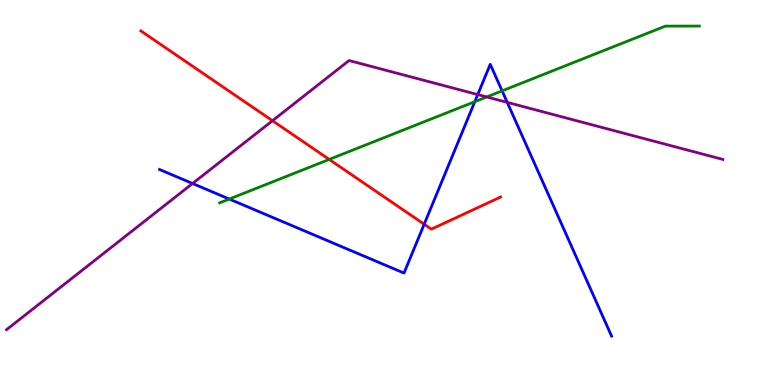[{'lines': ['blue', 'red'], 'intersections': [{'x': 5.47, 'y': 4.18}]}, {'lines': ['green', 'red'], 'intersections': [{'x': 4.25, 'y': 5.86}]}, {'lines': ['purple', 'red'], 'intersections': [{'x': 3.52, 'y': 6.86}]}, {'lines': ['blue', 'green'], 'intersections': [{'x': 2.96, 'y': 4.83}, {'x': 6.13, 'y': 7.36}, {'x': 6.48, 'y': 7.64}]}, {'lines': ['blue', 'purple'], 'intersections': [{'x': 2.48, 'y': 5.23}, {'x': 6.16, 'y': 7.54}, {'x': 6.55, 'y': 7.34}]}, {'lines': ['green', 'purple'], 'intersections': [{'x': 6.28, 'y': 7.48}]}]